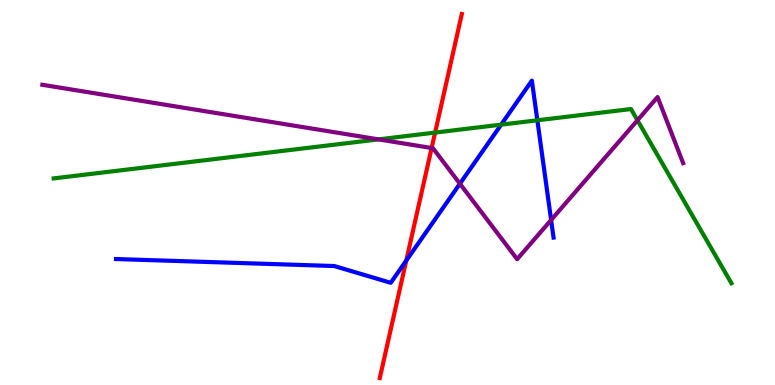[{'lines': ['blue', 'red'], 'intersections': [{'x': 5.24, 'y': 3.23}]}, {'lines': ['green', 'red'], 'intersections': [{'x': 5.61, 'y': 6.56}]}, {'lines': ['purple', 'red'], 'intersections': [{'x': 5.57, 'y': 6.16}]}, {'lines': ['blue', 'green'], 'intersections': [{'x': 6.47, 'y': 6.76}, {'x': 6.93, 'y': 6.88}]}, {'lines': ['blue', 'purple'], 'intersections': [{'x': 5.93, 'y': 5.23}, {'x': 7.11, 'y': 4.29}]}, {'lines': ['green', 'purple'], 'intersections': [{'x': 4.88, 'y': 6.38}, {'x': 8.23, 'y': 6.88}]}]